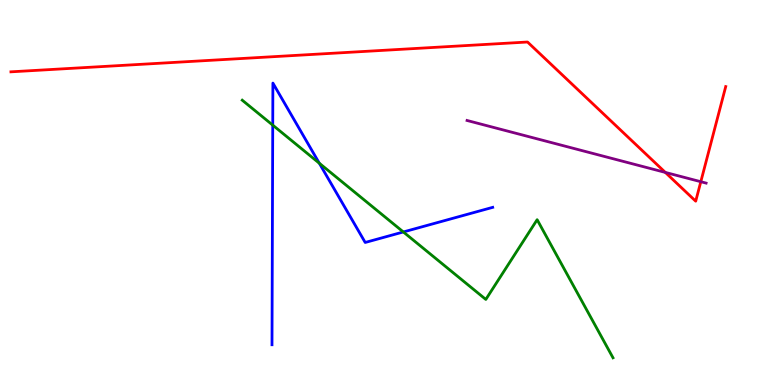[{'lines': ['blue', 'red'], 'intersections': []}, {'lines': ['green', 'red'], 'intersections': []}, {'lines': ['purple', 'red'], 'intersections': [{'x': 8.58, 'y': 5.52}, {'x': 9.04, 'y': 5.28}]}, {'lines': ['blue', 'green'], 'intersections': [{'x': 3.52, 'y': 6.75}, {'x': 4.12, 'y': 5.76}, {'x': 5.2, 'y': 3.98}]}, {'lines': ['blue', 'purple'], 'intersections': []}, {'lines': ['green', 'purple'], 'intersections': []}]